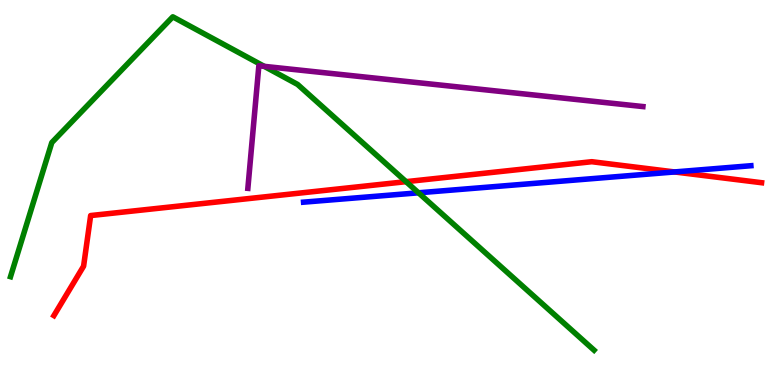[{'lines': ['blue', 'red'], 'intersections': [{'x': 8.7, 'y': 5.53}]}, {'lines': ['green', 'red'], 'intersections': [{'x': 5.24, 'y': 5.28}]}, {'lines': ['purple', 'red'], 'intersections': []}, {'lines': ['blue', 'green'], 'intersections': [{'x': 5.4, 'y': 4.99}]}, {'lines': ['blue', 'purple'], 'intersections': []}, {'lines': ['green', 'purple'], 'intersections': [{'x': 3.41, 'y': 8.28}]}]